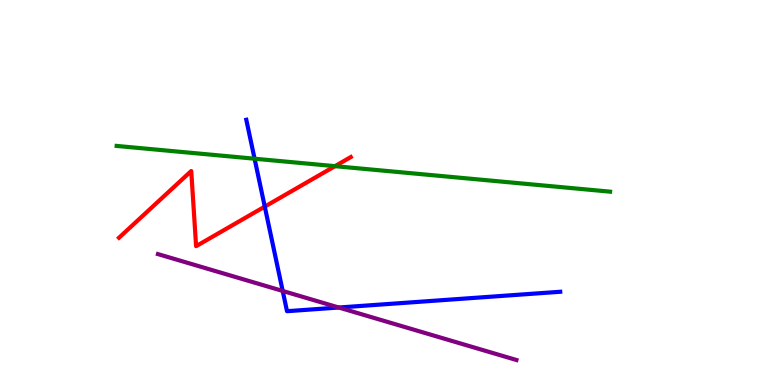[{'lines': ['blue', 'red'], 'intersections': [{'x': 3.42, 'y': 4.63}]}, {'lines': ['green', 'red'], 'intersections': [{'x': 4.32, 'y': 5.68}]}, {'lines': ['purple', 'red'], 'intersections': []}, {'lines': ['blue', 'green'], 'intersections': [{'x': 3.28, 'y': 5.88}]}, {'lines': ['blue', 'purple'], 'intersections': [{'x': 3.65, 'y': 2.44}, {'x': 4.37, 'y': 2.01}]}, {'lines': ['green', 'purple'], 'intersections': []}]